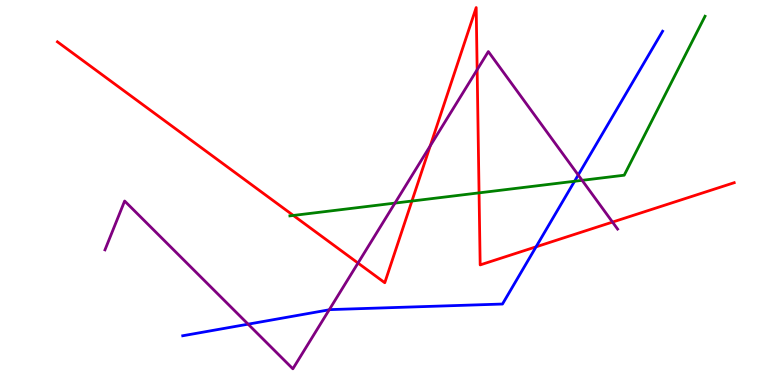[{'lines': ['blue', 'red'], 'intersections': [{'x': 6.92, 'y': 3.59}]}, {'lines': ['green', 'red'], 'intersections': [{'x': 3.79, 'y': 4.4}, {'x': 5.31, 'y': 4.78}, {'x': 6.18, 'y': 4.99}]}, {'lines': ['purple', 'red'], 'intersections': [{'x': 4.62, 'y': 3.17}, {'x': 5.55, 'y': 6.21}, {'x': 6.16, 'y': 8.19}, {'x': 7.9, 'y': 4.23}]}, {'lines': ['blue', 'green'], 'intersections': [{'x': 7.41, 'y': 5.29}]}, {'lines': ['blue', 'purple'], 'intersections': [{'x': 3.2, 'y': 1.58}, {'x': 4.25, 'y': 1.95}, {'x': 7.46, 'y': 5.45}]}, {'lines': ['green', 'purple'], 'intersections': [{'x': 5.1, 'y': 4.72}, {'x': 7.51, 'y': 5.32}]}]